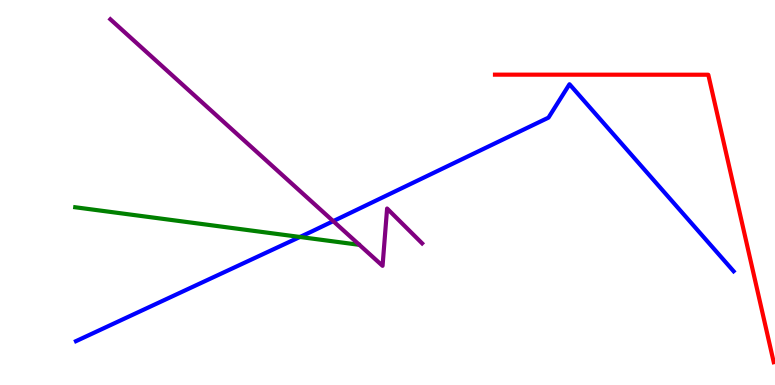[{'lines': ['blue', 'red'], 'intersections': []}, {'lines': ['green', 'red'], 'intersections': []}, {'lines': ['purple', 'red'], 'intersections': []}, {'lines': ['blue', 'green'], 'intersections': [{'x': 3.87, 'y': 3.84}]}, {'lines': ['blue', 'purple'], 'intersections': [{'x': 4.3, 'y': 4.26}]}, {'lines': ['green', 'purple'], 'intersections': []}]